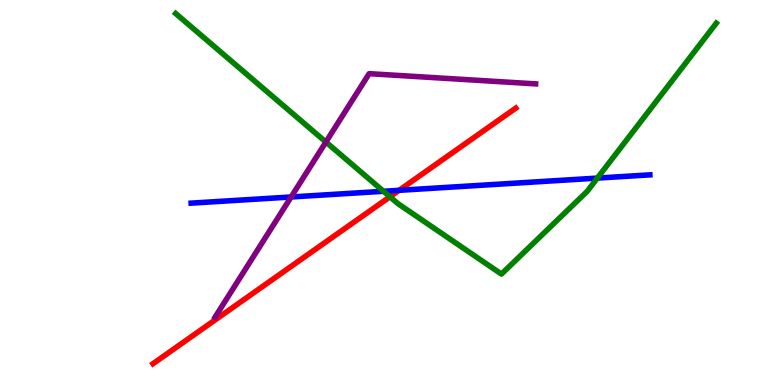[{'lines': ['blue', 'red'], 'intersections': [{'x': 5.15, 'y': 5.06}]}, {'lines': ['green', 'red'], 'intersections': [{'x': 5.03, 'y': 4.89}]}, {'lines': ['purple', 'red'], 'intersections': []}, {'lines': ['blue', 'green'], 'intersections': [{'x': 4.95, 'y': 5.03}, {'x': 7.71, 'y': 5.37}]}, {'lines': ['blue', 'purple'], 'intersections': [{'x': 3.76, 'y': 4.88}]}, {'lines': ['green', 'purple'], 'intersections': [{'x': 4.21, 'y': 6.31}]}]